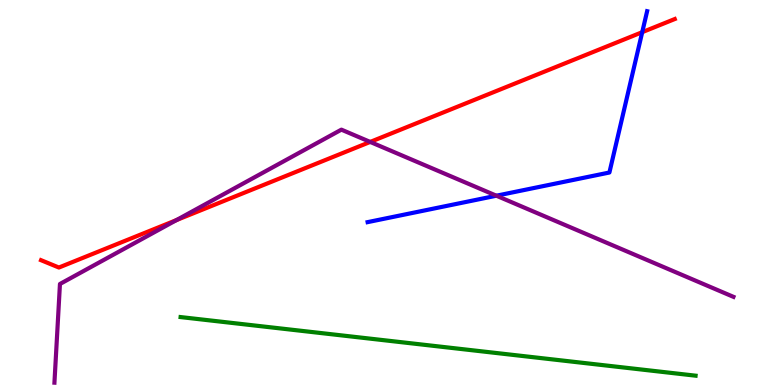[{'lines': ['blue', 'red'], 'intersections': [{'x': 8.29, 'y': 9.16}]}, {'lines': ['green', 'red'], 'intersections': []}, {'lines': ['purple', 'red'], 'intersections': [{'x': 2.28, 'y': 4.28}, {'x': 4.78, 'y': 6.31}]}, {'lines': ['blue', 'green'], 'intersections': []}, {'lines': ['blue', 'purple'], 'intersections': [{'x': 6.41, 'y': 4.92}]}, {'lines': ['green', 'purple'], 'intersections': []}]